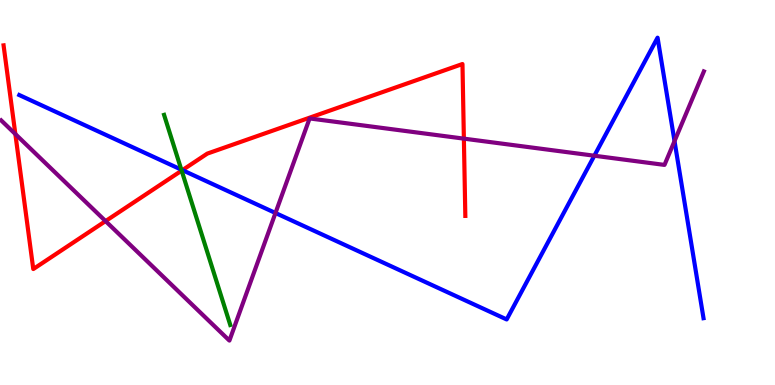[{'lines': ['blue', 'red'], 'intersections': [{'x': 2.35, 'y': 5.58}]}, {'lines': ['green', 'red'], 'intersections': [{'x': 2.34, 'y': 5.57}]}, {'lines': ['purple', 'red'], 'intersections': [{'x': 0.198, 'y': 6.52}, {'x': 1.36, 'y': 4.26}, {'x': 5.99, 'y': 6.4}]}, {'lines': ['blue', 'green'], 'intersections': [{'x': 2.34, 'y': 5.59}]}, {'lines': ['blue', 'purple'], 'intersections': [{'x': 3.55, 'y': 4.47}, {'x': 7.67, 'y': 5.96}, {'x': 8.7, 'y': 6.33}]}, {'lines': ['green', 'purple'], 'intersections': []}]